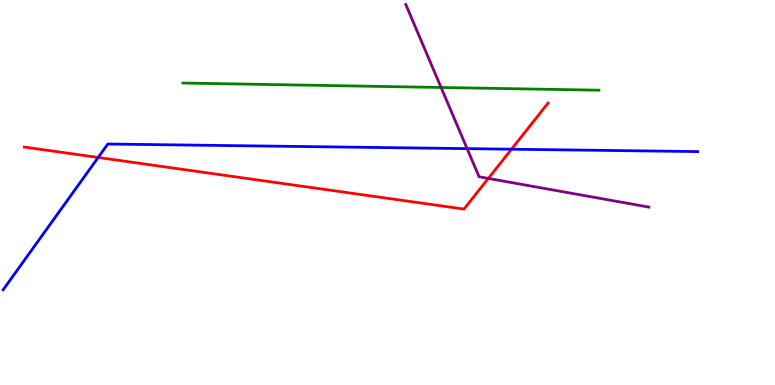[{'lines': ['blue', 'red'], 'intersections': [{'x': 1.27, 'y': 5.91}, {'x': 6.6, 'y': 6.12}]}, {'lines': ['green', 'red'], 'intersections': []}, {'lines': ['purple', 'red'], 'intersections': [{'x': 6.3, 'y': 5.37}]}, {'lines': ['blue', 'green'], 'intersections': []}, {'lines': ['blue', 'purple'], 'intersections': [{'x': 6.03, 'y': 6.14}]}, {'lines': ['green', 'purple'], 'intersections': [{'x': 5.69, 'y': 7.73}]}]